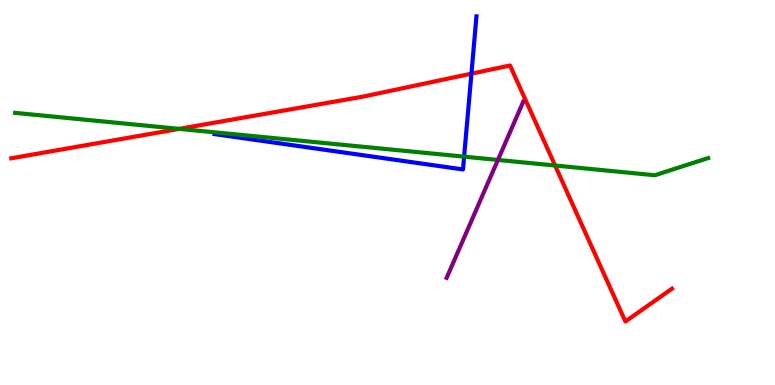[{'lines': ['blue', 'red'], 'intersections': [{'x': 6.08, 'y': 8.09}]}, {'lines': ['green', 'red'], 'intersections': [{'x': 2.31, 'y': 6.65}, {'x': 7.16, 'y': 5.7}]}, {'lines': ['purple', 'red'], 'intersections': []}, {'lines': ['blue', 'green'], 'intersections': [{'x': 5.99, 'y': 5.93}]}, {'lines': ['blue', 'purple'], 'intersections': []}, {'lines': ['green', 'purple'], 'intersections': [{'x': 6.42, 'y': 5.85}]}]